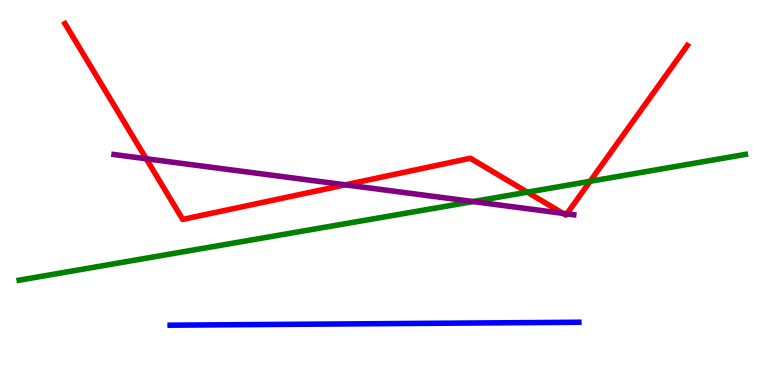[{'lines': ['blue', 'red'], 'intersections': []}, {'lines': ['green', 'red'], 'intersections': [{'x': 6.8, 'y': 5.01}, {'x': 7.61, 'y': 5.29}]}, {'lines': ['purple', 'red'], 'intersections': [{'x': 1.89, 'y': 5.88}, {'x': 4.46, 'y': 5.2}, {'x': 7.26, 'y': 4.46}, {'x': 7.31, 'y': 4.45}]}, {'lines': ['blue', 'green'], 'intersections': []}, {'lines': ['blue', 'purple'], 'intersections': []}, {'lines': ['green', 'purple'], 'intersections': [{'x': 6.1, 'y': 4.76}]}]